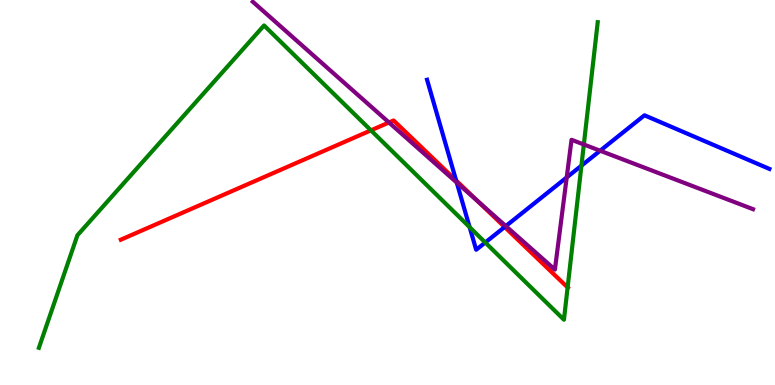[{'lines': ['blue', 'red'], 'intersections': [{'x': 5.89, 'y': 5.31}, {'x': 6.51, 'y': 4.1}]}, {'lines': ['green', 'red'], 'intersections': [{'x': 4.79, 'y': 6.61}, {'x': 7.32, 'y': 2.53}]}, {'lines': ['purple', 'red'], 'intersections': [{'x': 5.02, 'y': 6.82}, {'x': 6.16, 'y': 4.79}]}, {'lines': ['blue', 'green'], 'intersections': [{'x': 6.06, 'y': 4.1}, {'x': 6.26, 'y': 3.7}, {'x': 7.5, 'y': 5.7}]}, {'lines': ['blue', 'purple'], 'intersections': [{'x': 5.89, 'y': 5.26}, {'x': 6.53, 'y': 4.13}, {'x': 7.31, 'y': 5.39}, {'x': 7.74, 'y': 6.09}]}, {'lines': ['green', 'purple'], 'intersections': [{'x': 7.53, 'y': 6.25}]}]